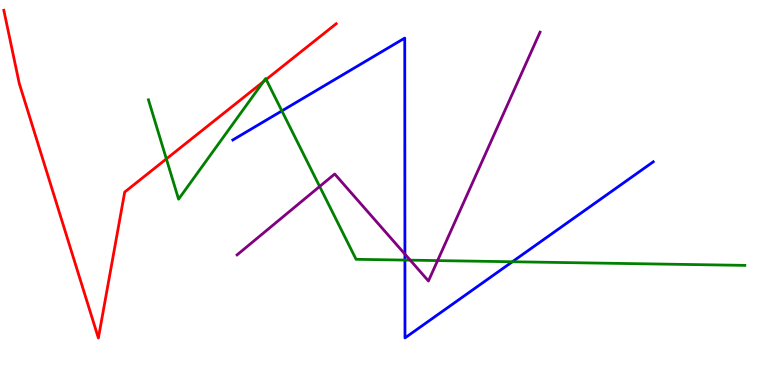[{'lines': ['blue', 'red'], 'intersections': []}, {'lines': ['green', 'red'], 'intersections': [{'x': 2.15, 'y': 5.87}, {'x': 3.4, 'y': 7.88}, {'x': 3.43, 'y': 7.94}]}, {'lines': ['purple', 'red'], 'intersections': []}, {'lines': ['blue', 'green'], 'intersections': [{'x': 3.64, 'y': 7.12}, {'x': 5.22, 'y': 3.24}, {'x': 6.61, 'y': 3.2}]}, {'lines': ['blue', 'purple'], 'intersections': [{'x': 5.22, 'y': 3.4}]}, {'lines': ['green', 'purple'], 'intersections': [{'x': 4.12, 'y': 5.16}, {'x': 5.29, 'y': 3.24}, {'x': 5.65, 'y': 3.23}]}]